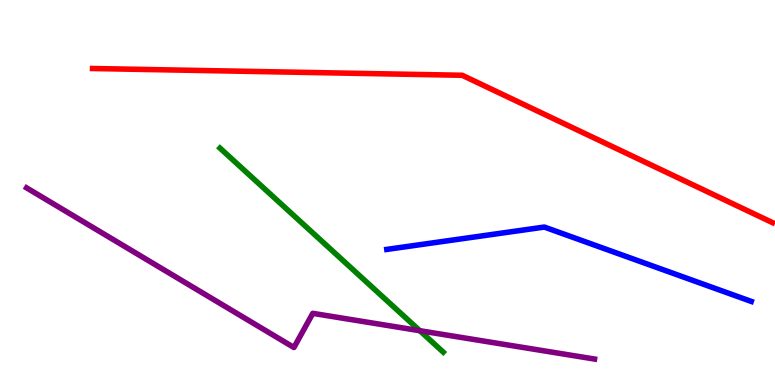[{'lines': ['blue', 'red'], 'intersections': []}, {'lines': ['green', 'red'], 'intersections': []}, {'lines': ['purple', 'red'], 'intersections': []}, {'lines': ['blue', 'green'], 'intersections': []}, {'lines': ['blue', 'purple'], 'intersections': []}, {'lines': ['green', 'purple'], 'intersections': [{'x': 5.42, 'y': 1.41}]}]